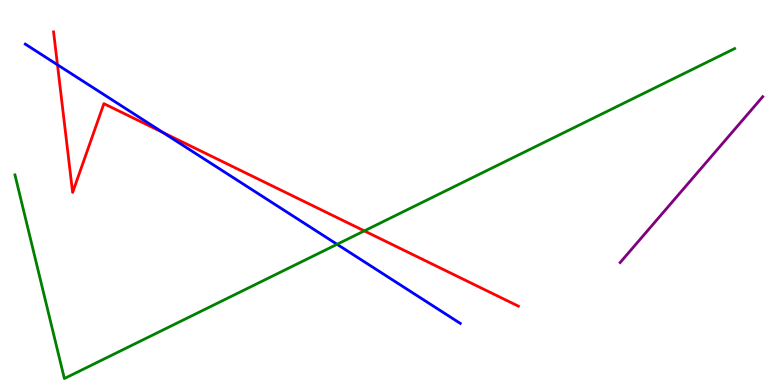[{'lines': ['blue', 'red'], 'intersections': [{'x': 0.742, 'y': 8.32}, {'x': 2.1, 'y': 6.56}]}, {'lines': ['green', 'red'], 'intersections': [{'x': 4.7, 'y': 4.0}]}, {'lines': ['purple', 'red'], 'intersections': []}, {'lines': ['blue', 'green'], 'intersections': [{'x': 4.35, 'y': 3.65}]}, {'lines': ['blue', 'purple'], 'intersections': []}, {'lines': ['green', 'purple'], 'intersections': []}]